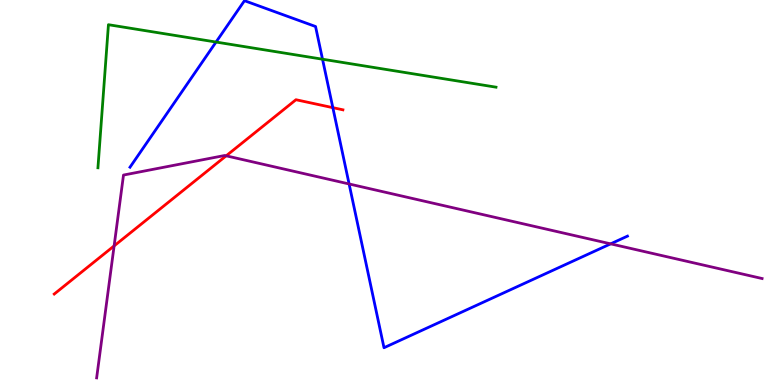[{'lines': ['blue', 'red'], 'intersections': [{'x': 4.29, 'y': 7.2}]}, {'lines': ['green', 'red'], 'intersections': []}, {'lines': ['purple', 'red'], 'intersections': [{'x': 1.47, 'y': 3.61}, {'x': 2.92, 'y': 5.95}]}, {'lines': ['blue', 'green'], 'intersections': [{'x': 2.79, 'y': 8.91}, {'x': 4.16, 'y': 8.46}]}, {'lines': ['blue', 'purple'], 'intersections': [{'x': 4.5, 'y': 5.22}, {'x': 7.88, 'y': 3.67}]}, {'lines': ['green', 'purple'], 'intersections': []}]